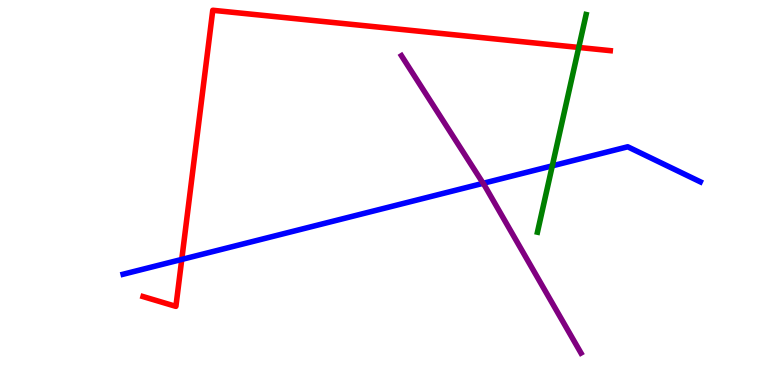[{'lines': ['blue', 'red'], 'intersections': [{'x': 2.35, 'y': 3.26}]}, {'lines': ['green', 'red'], 'intersections': [{'x': 7.47, 'y': 8.77}]}, {'lines': ['purple', 'red'], 'intersections': []}, {'lines': ['blue', 'green'], 'intersections': [{'x': 7.13, 'y': 5.69}]}, {'lines': ['blue', 'purple'], 'intersections': [{'x': 6.23, 'y': 5.24}]}, {'lines': ['green', 'purple'], 'intersections': []}]